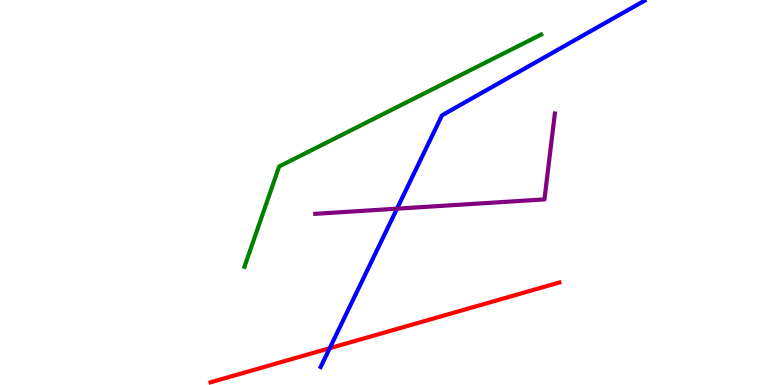[{'lines': ['blue', 'red'], 'intersections': [{'x': 4.25, 'y': 0.956}]}, {'lines': ['green', 'red'], 'intersections': []}, {'lines': ['purple', 'red'], 'intersections': []}, {'lines': ['blue', 'green'], 'intersections': []}, {'lines': ['blue', 'purple'], 'intersections': [{'x': 5.12, 'y': 4.58}]}, {'lines': ['green', 'purple'], 'intersections': []}]